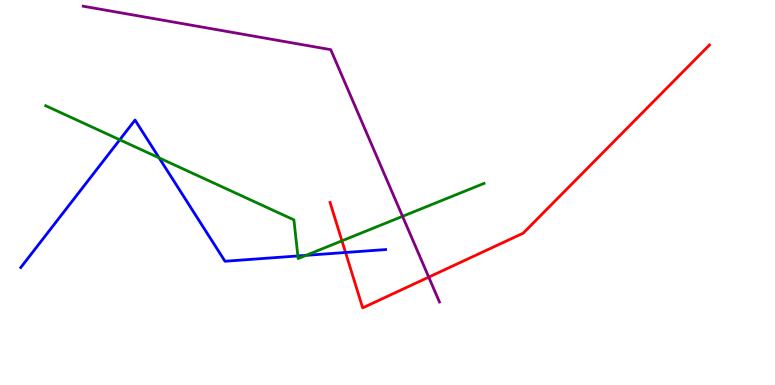[{'lines': ['blue', 'red'], 'intersections': [{'x': 4.46, 'y': 3.44}]}, {'lines': ['green', 'red'], 'intersections': [{'x': 4.41, 'y': 3.74}]}, {'lines': ['purple', 'red'], 'intersections': [{'x': 5.53, 'y': 2.8}]}, {'lines': ['blue', 'green'], 'intersections': [{'x': 1.55, 'y': 6.37}, {'x': 2.05, 'y': 5.9}, {'x': 3.84, 'y': 3.35}, {'x': 3.95, 'y': 3.37}]}, {'lines': ['blue', 'purple'], 'intersections': []}, {'lines': ['green', 'purple'], 'intersections': [{'x': 5.19, 'y': 4.38}]}]